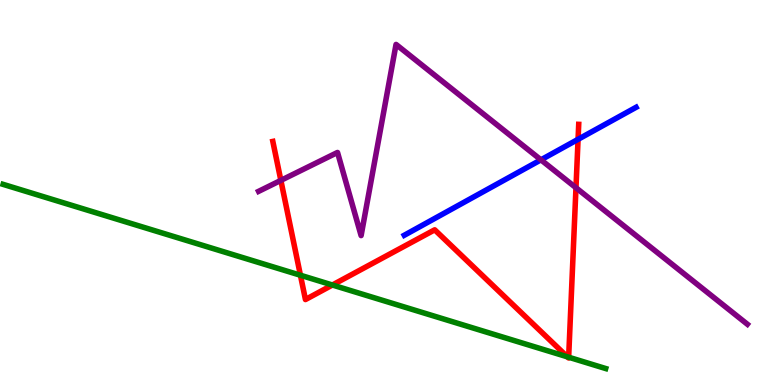[{'lines': ['blue', 'red'], 'intersections': [{'x': 7.46, 'y': 6.38}]}, {'lines': ['green', 'red'], 'intersections': [{'x': 3.88, 'y': 2.85}, {'x': 4.29, 'y': 2.6}, {'x': 7.32, 'y': 0.732}, {'x': 7.34, 'y': 0.722}]}, {'lines': ['purple', 'red'], 'intersections': [{'x': 3.62, 'y': 5.31}, {'x': 7.43, 'y': 5.12}]}, {'lines': ['blue', 'green'], 'intersections': []}, {'lines': ['blue', 'purple'], 'intersections': [{'x': 6.98, 'y': 5.85}]}, {'lines': ['green', 'purple'], 'intersections': []}]